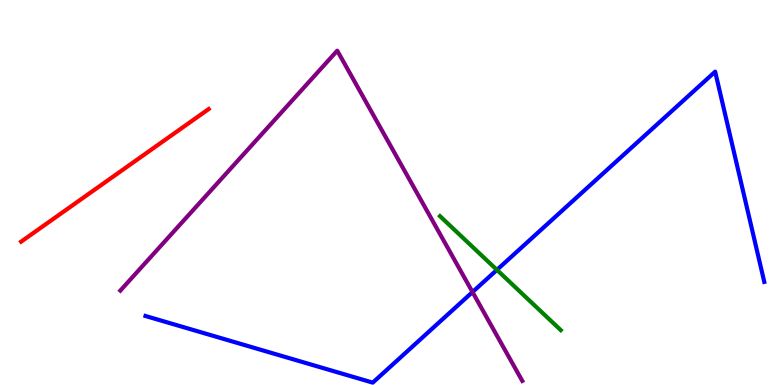[{'lines': ['blue', 'red'], 'intersections': []}, {'lines': ['green', 'red'], 'intersections': []}, {'lines': ['purple', 'red'], 'intersections': []}, {'lines': ['blue', 'green'], 'intersections': [{'x': 6.41, 'y': 2.99}]}, {'lines': ['blue', 'purple'], 'intersections': [{'x': 6.1, 'y': 2.41}]}, {'lines': ['green', 'purple'], 'intersections': []}]